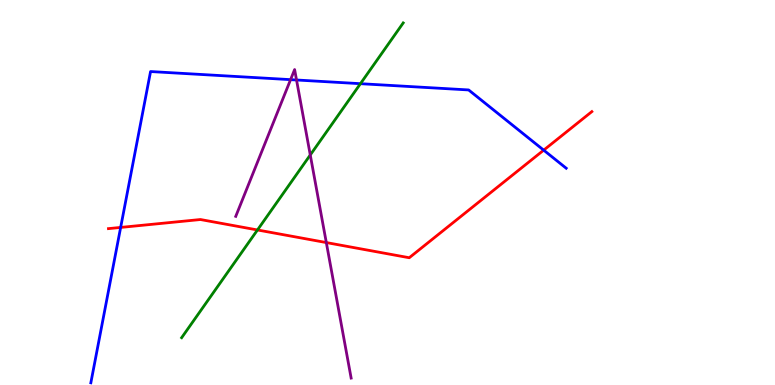[{'lines': ['blue', 'red'], 'intersections': [{'x': 1.56, 'y': 4.09}, {'x': 7.02, 'y': 6.1}]}, {'lines': ['green', 'red'], 'intersections': [{'x': 3.32, 'y': 4.03}]}, {'lines': ['purple', 'red'], 'intersections': [{'x': 4.21, 'y': 3.7}]}, {'lines': ['blue', 'green'], 'intersections': [{'x': 4.65, 'y': 7.83}]}, {'lines': ['blue', 'purple'], 'intersections': [{'x': 3.75, 'y': 7.93}, {'x': 3.83, 'y': 7.92}]}, {'lines': ['green', 'purple'], 'intersections': [{'x': 4.0, 'y': 5.97}]}]